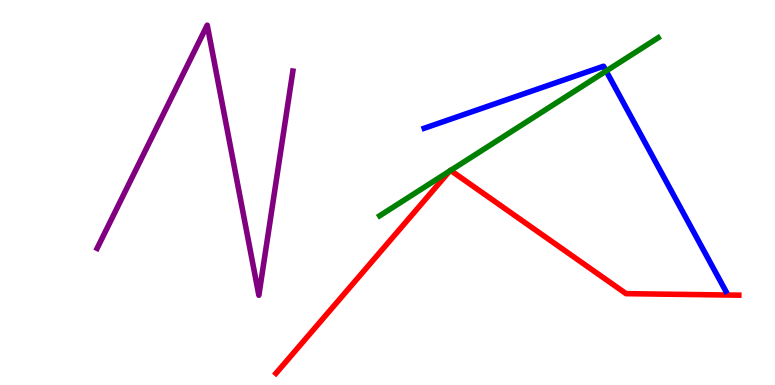[{'lines': ['blue', 'red'], 'intersections': []}, {'lines': ['green', 'red'], 'intersections': [{'x': 5.8, 'y': 5.56}, {'x': 5.81, 'y': 5.57}]}, {'lines': ['purple', 'red'], 'intersections': []}, {'lines': ['blue', 'green'], 'intersections': [{'x': 7.82, 'y': 8.16}]}, {'lines': ['blue', 'purple'], 'intersections': []}, {'lines': ['green', 'purple'], 'intersections': []}]